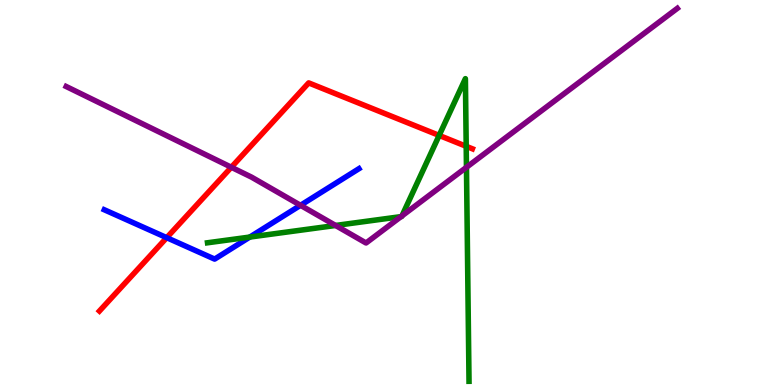[{'lines': ['blue', 'red'], 'intersections': [{'x': 2.15, 'y': 3.83}]}, {'lines': ['green', 'red'], 'intersections': [{'x': 5.67, 'y': 6.48}, {'x': 6.02, 'y': 6.2}]}, {'lines': ['purple', 'red'], 'intersections': [{'x': 2.98, 'y': 5.66}]}, {'lines': ['blue', 'green'], 'intersections': [{'x': 3.22, 'y': 3.84}]}, {'lines': ['blue', 'purple'], 'intersections': [{'x': 3.88, 'y': 4.67}]}, {'lines': ['green', 'purple'], 'intersections': [{'x': 4.33, 'y': 4.14}, {'x': 5.17, 'y': 4.37}, {'x': 5.19, 'y': 4.39}, {'x': 6.02, 'y': 5.65}]}]